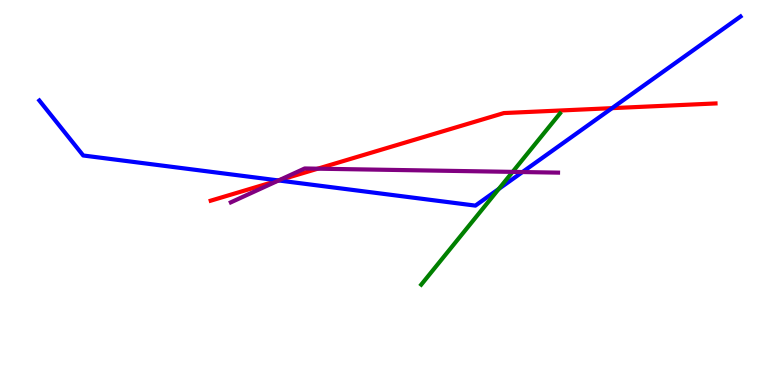[{'lines': ['blue', 'red'], 'intersections': [{'x': 3.59, 'y': 5.31}, {'x': 7.9, 'y': 7.19}]}, {'lines': ['green', 'red'], 'intersections': []}, {'lines': ['purple', 'red'], 'intersections': [{'x': 3.6, 'y': 5.32}, {'x': 4.1, 'y': 5.62}]}, {'lines': ['blue', 'green'], 'intersections': [{'x': 6.44, 'y': 5.09}]}, {'lines': ['blue', 'purple'], 'intersections': [{'x': 3.59, 'y': 5.31}, {'x': 6.74, 'y': 5.53}]}, {'lines': ['green', 'purple'], 'intersections': [{'x': 6.61, 'y': 5.54}]}]